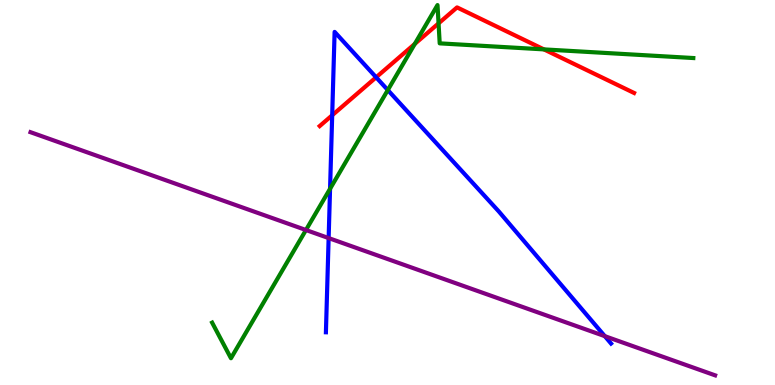[{'lines': ['blue', 'red'], 'intersections': [{'x': 4.29, 'y': 7.01}, {'x': 4.85, 'y': 7.99}]}, {'lines': ['green', 'red'], 'intersections': [{'x': 5.35, 'y': 8.86}, {'x': 5.66, 'y': 9.39}, {'x': 7.02, 'y': 8.72}]}, {'lines': ['purple', 'red'], 'intersections': []}, {'lines': ['blue', 'green'], 'intersections': [{'x': 4.26, 'y': 5.1}, {'x': 5.0, 'y': 7.66}]}, {'lines': ['blue', 'purple'], 'intersections': [{'x': 4.24, 'y': 3.82}, {'x': 7.8, 'y': 1.27}]}, {'lines': ['green', 'purple'], 'intersections': [{'x': 3.95, 'y': 4.03}]}]